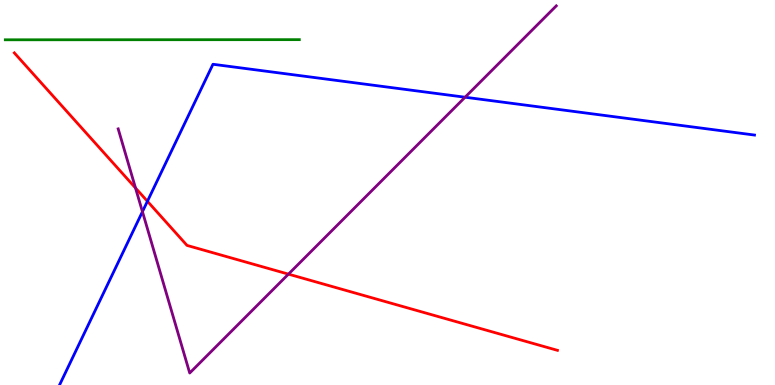[{'lines': ['blue', 'red'], 'intersections': [{'x': 1.9, 'y': 4.77}]}, {'lines': ['green', 'red'], 'intersections': []}, {'lines': ['purple', 'red'], 'intersections': [{'x': 1.75, 'y': 5.12}, {'x': 3.72, 'y': 2.88}]}, {'lines': ['blue', 'green'], 'intersections': []}, {'lines': ['blue', 'purple'], 'intersections': [{'x': 1.84, 'y': 4.5}, {'x': 6.0, 'y': 7.47}]}, {'lines': ['green', 'purple'], 'intersections': []}]